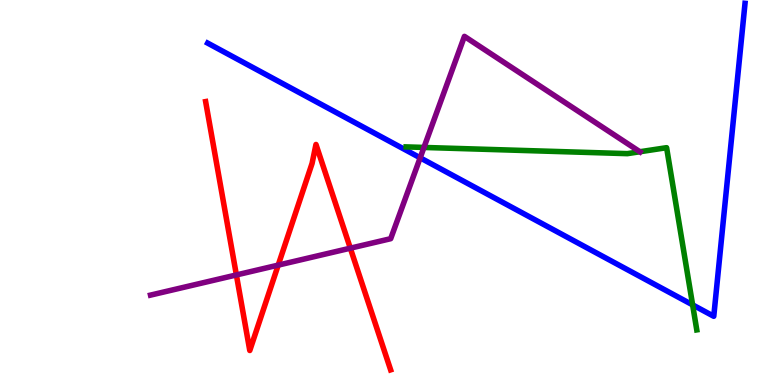[{'lines': ['blue', 'red'], 'intersections': []}, {'lines': ['green', 'red'], 'intersections': []}, {'lines': ['purple', 'red'], 'intersections': [{'x': 3.05, 'y': 2.86}, {'x': 3.59, 'y': 3.11}, {'x': 4.52, 'y': 3.55}]}, {'lines': ['blue', 'green'], 'intersections': [{'x': 8.94, 'y': 2.08}]}, {'lines': ['blue', 'purple'], 'intersections': [{'x': 5.42, 'y': 5.9}]}, {'lines': ['green', 'purple'], 'intersections': [{'x': 5.47, 'y': 6.17}, {'x': 8.26, 'y': 6.06}]}]